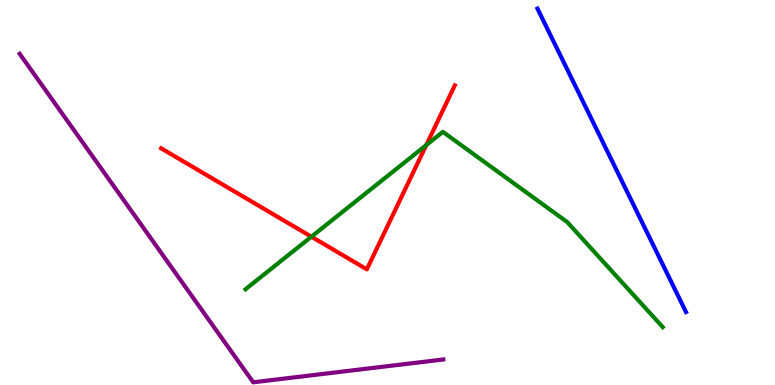[{'lines': ['blue', 'red'], 'intersections': []}, {'lines': ['green', 'red'], 'intersections': [{'x': 4.02, 'y': 3.85}, {'x': 5.5, 'y': 6.23}]}, {'lines': ['purple', 'red'], 'intersections': []}, {'lines': ['blue', 'green'], 'intersections': []}, {'lines': ['blue', 'purple'], 'intersections': []}, {'lines': ['green', 'purple'], 'intersections': []}]